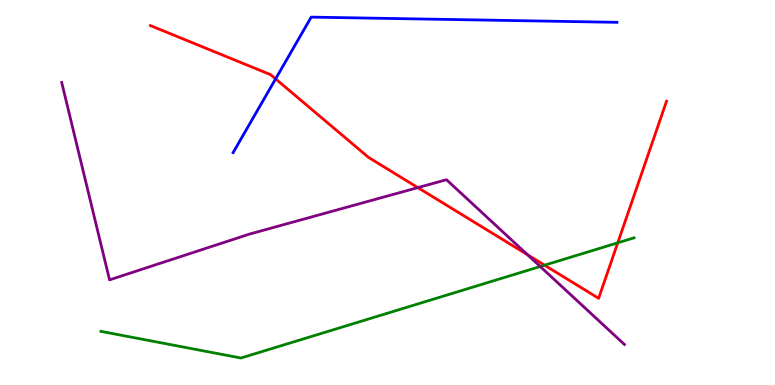[{'lines': ['blue', 'red'], 'intersections': [{'x': 3.56, 'y': 7.95}]}, {'lines': ['green', 'red'], 'intersections': [{'x': 7.03, 'y': 3.11}, {'x': 7.97, 'y': 3.69}]}, {'lines': ['purple', 'red'], 'intersections': [{'x': 5.39, 'y': 5.13}, {'x': 6.81, 'y': 3.38}]}, {'lines': ['blue', 'green'], 'intersections': []}, {'lines': ['blue', 'purple'], 'intersections': []}, {'lines': ['green', 'purple'], 'intersections': [{'x': 6.97, 'y': 3.08}]}]